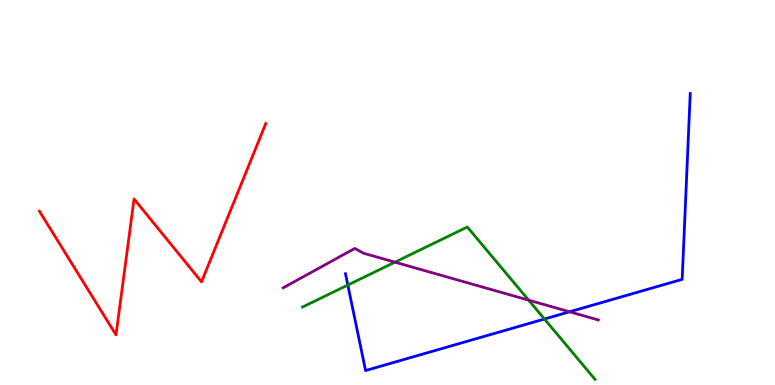[{'lines': ['blue', 'red'], 'intersections': []}, {'lines': ['green', 'red'], 'intersections': []}, {'lines': ['purple', 'red'], 'intersections': []}, {'lines': ['blue', 'green'], 'intersections': [{'x': 4.49, 'y': 2.6}, {'x': 7.03, 'y': 1.71}]}, {'lines': ['blue', 'purple'], 'intersections': [{'x': 7.35, 'y': 1.9}]}, {'lines': ['green', 'purple'], 'intersections': [{'x': 5.1, 'y': 3.19}, {'x': 6.82, 'y': 2.2}]}]